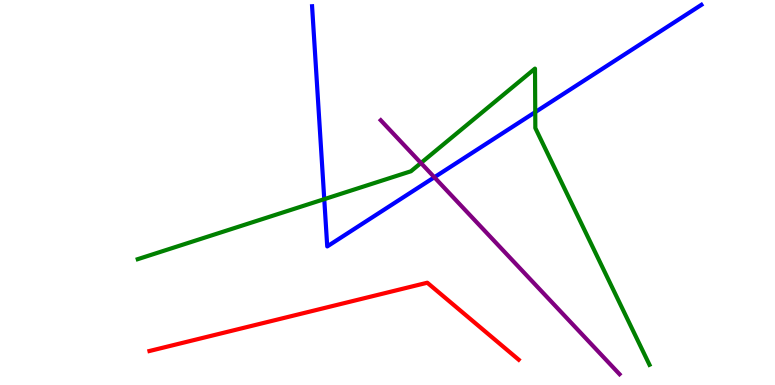[{'lines': ['blue', 'red'], 'intersections': []}, {'lines': ['green', 'red'], 'intersections': []}, {'lines': ['purple', 'red'], 'intersections': []}, {'lines': ['blue', 'green'], 'intersections': [{'x': 4.18, 'y': 4.83}, {'x': 6.91, 'y': 7.09}]}, {'lines': ['blue', 'purple'], 'intersections': [{'x': 5.6, 'y': 5.4}]}, {'lines': ['green', 'purple'], 'intersections': [{'x': 5.43, 'y': 5.77}]}]